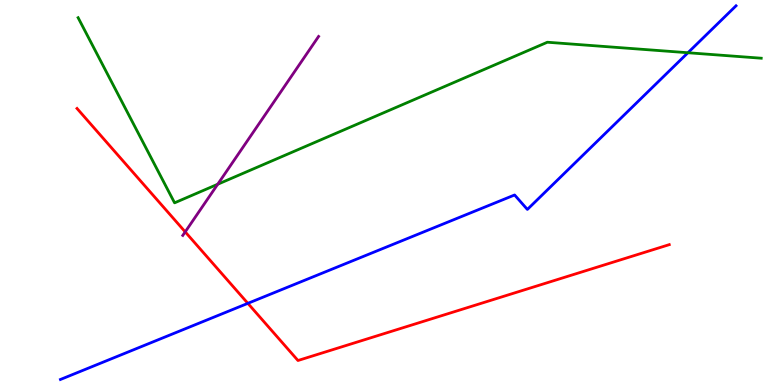[{'lines': ['blue', 'red'], 'intersections': [{'x': 3.2, 'y': 2.12}]}, {'lines': ['green', 'red'], 'intersections': []}, {'lines': ['purple', 'red'], 'intersections': [{'x': 2.39, 'y': 3.98}]}, {'lines': ['blue', 'green'], 'intersections': [{'x': 8.88, 'y': 8.63}]}, {'lines': ['blue', 'purple'], 'intersections': []}, {'lines': ['green', 'purple'], 'intersections': [{'x': 2.81, 'y': 5.21}]}]